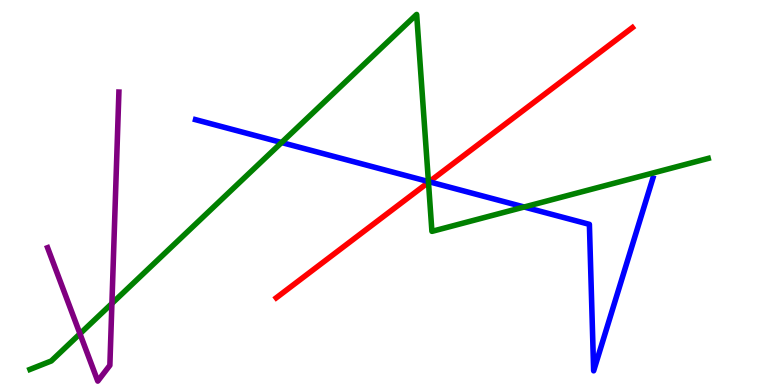[{'lines': ['blue', 'red'], 'intersections': [{'x': 5.54, 'y': 5.28}]}, {'lines': ['green', 'red'], 'intersections': [{'x': 5.53, 'y': 5.26}]}, {'lines': ['purple', 'red'], 'intersections': []}, {'lines': ['blue', 'green'], 'intersections': [{'x': 3.63, 'y': 6.3}, {'x': 5.53, 'y': 5.28}, {'x': 6.76, 'y': 4.62}]}, {'lines': ['blue', 'purple'], 'intersections': []}, {'lines': ['green', 'purple'], 'intersections': [{'x': 1.03, 'y': 1.33}, {'x': 1.44, 'y': 2.12}]}]